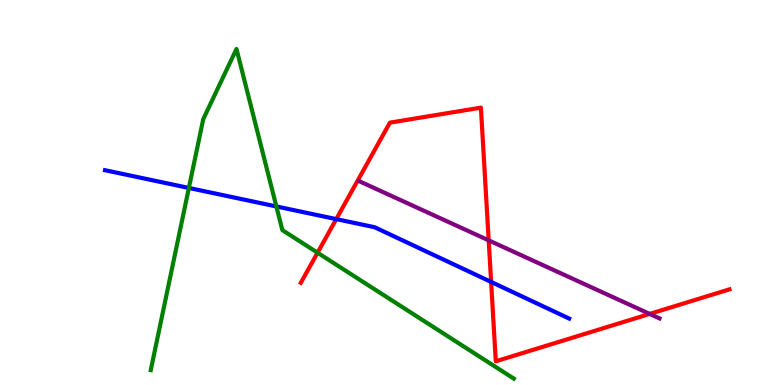[{'lines': ['blue', 'red'], 'intersections': [{'x': 4.34, 'y': 4.31}, {'x': 6.34, 'y': 2.68}]}, {'lines': ['green', 'red'], 'intersections': [{'x': 4.1, 'y': 3.44}]}, {'lines': ['purple', 'red'], 'intersections': [{'x': 6.31, 'y': 3.76}, {'x': 8.38, 'y': 1.85}]}, {'lines': ['blue', 'green'], 'intersections': [{'x': 2.44, 'y': 5.12}, {'x': 3.57, 'y': 4.64}]}, {'lines': ['blue', 'purple'], 'intersections': []}, {'lines': ['green', 'purple'], 'intersections': []}]